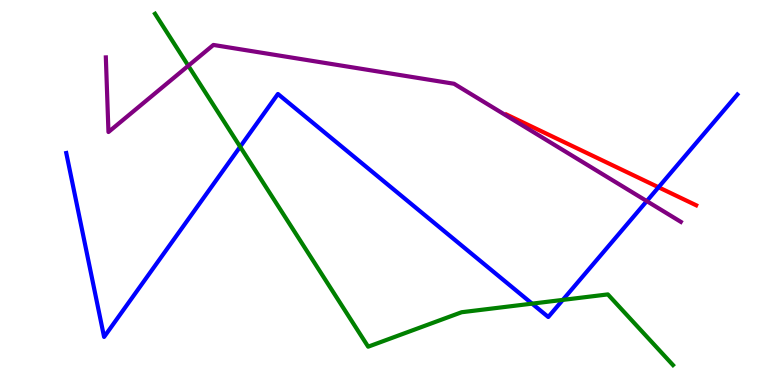[{'lines': ['blue', 'red'], 'intersections': [{'x': 8.5, 'y': 5.14}]}, {'lines': ['green', 'red'], 'intersections': []}, {'lines': ['purple', 'red'], 'intersections': []}, {'lines': ['blue', 'green'], 'intersections': [{'x': 3.1, 'y': 6.19}, {'x': 6.87, 'y': 2.11}, {'x': 7.26, 'y': 2.21}]}, {'lines': ['blue', 'purple'], 'intersections': [{'x': 8.35, 'y': 4.78}]}, {'lines': ['green', 'purple'], 'intersections': [{'x': 2.43, 'y': 8.29}]}]